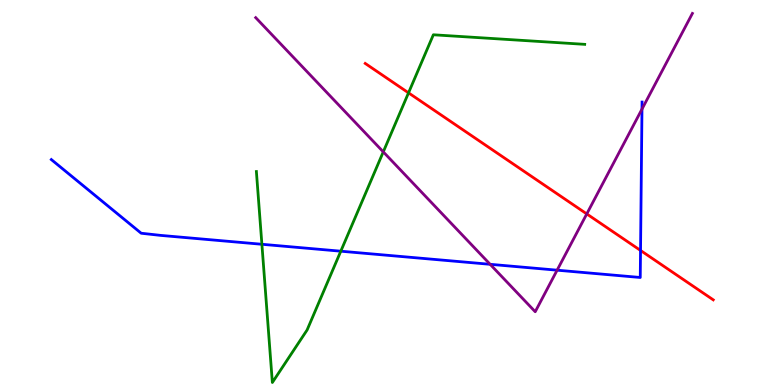[{'lines': ['blue', 'red'], 'intersections': [{'x': 8.26, 'y': 3.5}]}, {'lines': ['green', 'red'], 'intersections': [{'x': 5.27, 'y': 7.59}]}, {'lines': ['purple', 'red'], 'intersections': [{'x': 7.57, 'y': 4.44}]}, {'lines': ['blue', 'green'], 'intersections': [{'x': 3.38, 'y': 3.66}, {'x': 4.4, 'y': 3.48}]}, {'lines': ['blue', 'purple'], 'intersections': [{'x': 6.32, 'y': 3.13}, {'x': 7.19, 'y': 2.98}, {'x': 8.28, 'y': 7.17}]}, {'lines': ['green', 'purple'], 'intersections': [{'x': 4.95, 'y': 6.06}]}]